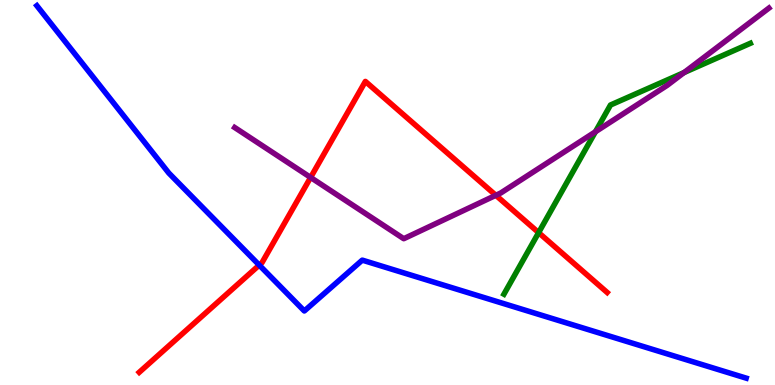[{'lines': ['blue', 'red'], 'intersections': [{'x': 3.35, 'y': 3.11}]}, {'lines': ['green', 'red'], 'intersections': [{'x': 6.95, 'y': 3.96}]}, {'lines': ['purple', 'red'], 'intersections': [{'x': 4.01, 'y': 5.39}, {'x': 6.4, 'y': 4.93}]}, {'lines': ['blue', 'green'], 'intersections': []}, {'lines': ['blue', 'purple'], 'intersections': []}, {'lines': ['green', 'purple'], 'intersections': [{'x': 7.68, 'y': 6.58}, {'x': 8.83, 'y': 8.11}]}]